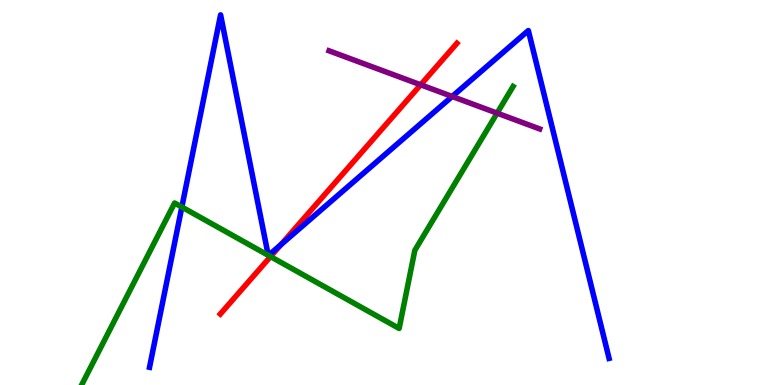[{'lines': ['blue', 'red'], 'intersections': [{'x': 3.63, 'y': 3.65}]}, {'lines': ['green', 'red'], 'intersections': [{'x': 3.49, 'y': 3.34}]}, {'lines': ['purple', 'red'], 'intersections': [{'x': 5.43, 'y': 7.8}]}, {'lines': ['blue', 'green'], 'intersections': [{'x': 2.35, 'y': 4.62}, {'x': 3.46, 'y': 3.37}, {'x': 3.46, 'y': 3.37}]}, {'lines': ['blue', 'purple'], 'intersections': [{'x': 5.83, 'y': 7.49}]}, {'lines': ['green', 'purple'], 'intersections': [{'x': 6.41, 'y': 7.06}]}]